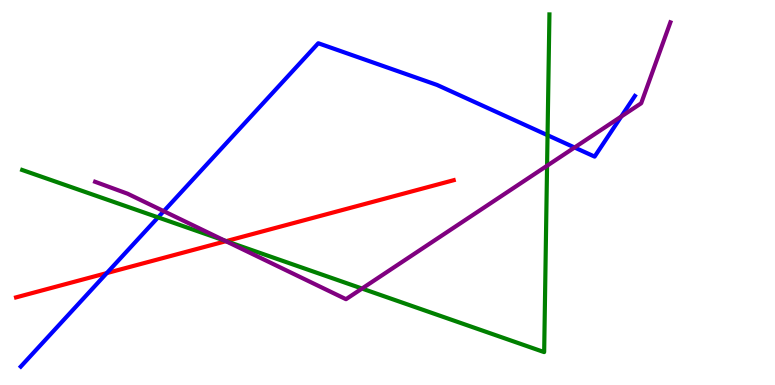[{'lines': ['blue', 'red'], 'intersections': [{'x': 1.38, 'y': 2.91}]}, {'lines': ['green', 'red'], 'intersections': [{'x': 2.92, 'y': 3.74}]}, {'lines': ['purple', 'red'], 'intersections': [{'x': 2.91, 'y': 3.74}]}, {'lines': ['blue', 'green'], 'intersections': [{'x': 2.04, 'y': 4.35}, {'x': 7.07, 'y': 6.49}]}, {'lines': ['blue', 'purple'], 'intersections': [{'x': 2.11, 'y': 4.51}, {'x': 7.41, 'y': 6.17}, {'x': 8.02, 'y': 6.97}]}, {'lines': ['green', 'purple'], 'intersections': [{'x': 2.9, 'y': 3.75}, {'x': 4.67, 'y': 2.51}, {'x': 7.06, 'y': 5.7}]}]